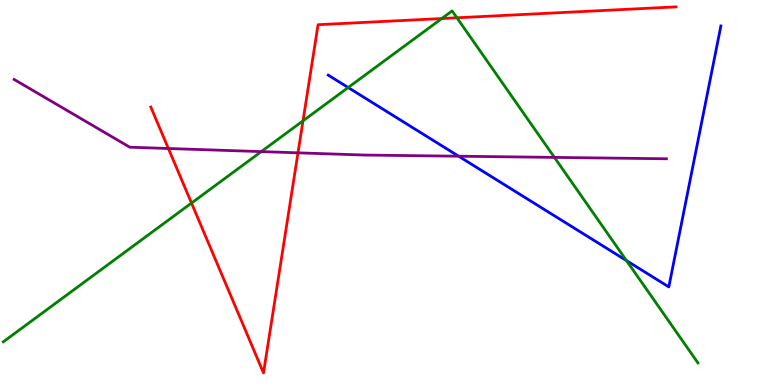[{'lines': ['blue', 'red'], 'intersections': []}, {'lines': ['green', 'red'], 'intersections': [{'x': 2.47, 'y': 4.73}, {'x': 3.91, 'y': 6.86}, {'x': 5.7, 'y': 9.52}, {'x': 5.9, 'y': 9.54}]}, {'lines': ['purple', 'red'], 'intersections': [{'x': 2.17, 'y': 6.14}, {'x': 3.85, 'y': 6.03}]}, {'lines': ['blue', 'green'], 'intersections': [{'x': 4.49, 'y': 7.73}, {'x': 8.08, 'y': 3.23}]}, {'lines': ['blue', 'purple'], 'intersections': [{'x': 5.92, 'y': 5.94}]}, {'lines': ['green', 'purple'], 'intersections': [{'x': 3.37, 'y': 6.06}, {'x': 7.15, 'y': 5.91}]}]